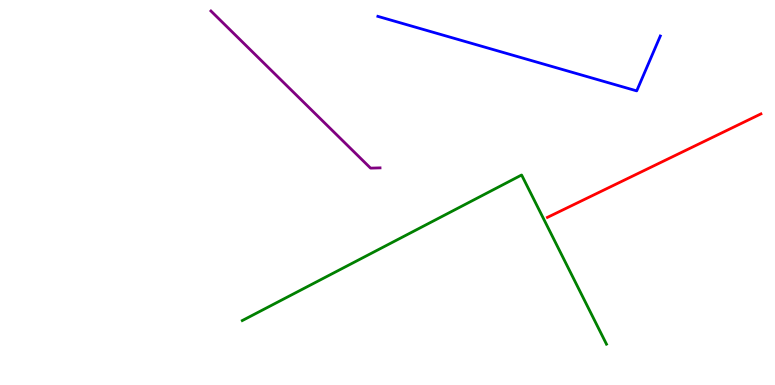[{'lines': ['blue', 'red'], 'intersections': []}, {'lines': ['green', 'red'], 'intersections': []}, {'lines': ['purple', 'red'], 'intersections': []}, {'lines': ['blue', 'green'], 'intersections': []}, {'lines': ['blue', 'purple'], 'intersections': []}, {'lines': ['green', 'purple'], 'intersections': []}]